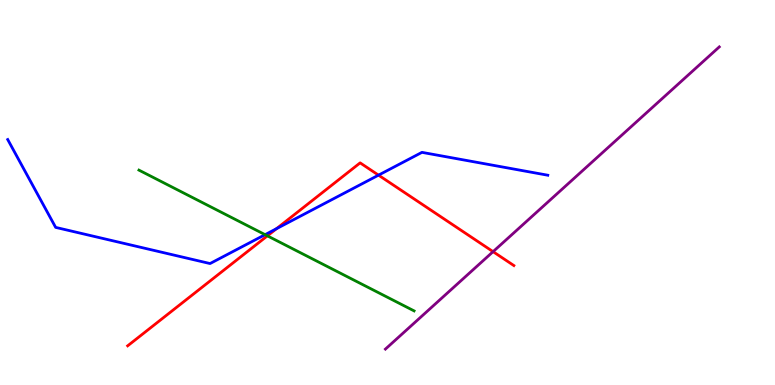[{'lines': ['blue', 'red'], 'intersections': [{'x': 3.57, 'y': 4.06}, {'x': 4.88, 'y': 5.45}]}, {'lines': ['green', 'red'], 'intersections': [{'x': 3.45, 'y': 3.87}]}, {'lines': ['purple', 'red'], 'intersections': [{'x': 6.36, 'y': 3.46}]}, {'lines': ['blue', 'green'], 'intersections': [{'x': 3.42, 'y': 3.9}]}, {'lines': ['blue', 'purple'], 'intersections': []}, {'lines': ['green', 'purple'], 'intersections': []}]